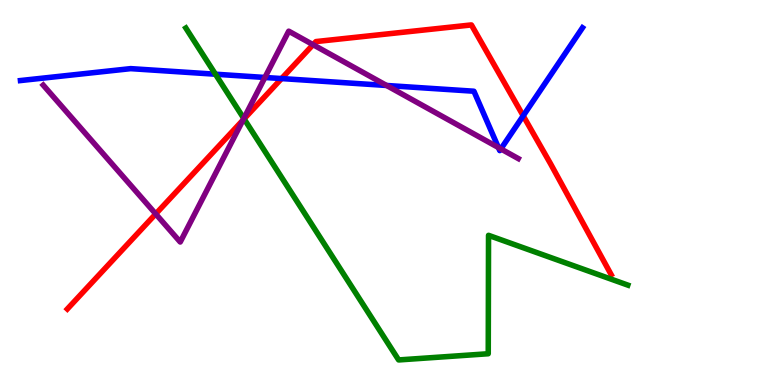[{'lines': ['blue', 'red'], 'intersections': [{'x': 3.63, 'y': 7.96}, {'x': 6.75, 'y': 6.99}]}, {'lines': ['green', 'red'], 'intersections': [{'x': 3.15, 'y': 6.91}]}, {'lines': ['purple', 'red'], 'intersections': [{'x': 2.01, 'y': 4.44}, {'x': 3.14, 'y': 6.88}, {'x': 4.04, 'y': 8.84}]}, {'lines': ['blue', 'green'], 'intersections': [{'x': 2.78, 'y': 8.07}]}, {'lines': ['blue', 'purple'], 'intersections': [{'x': 3.42, 'y': 7.99}, {'x': 4.99, 'y': 7.78}, {'x': 6.43, 'y': 6.17}, {'x': 6.46, 'y': 6.13}]}, {'lines': ['green', 'purple'], 'intersections': [{'x': 3.15, 'y': 6.92}]}]